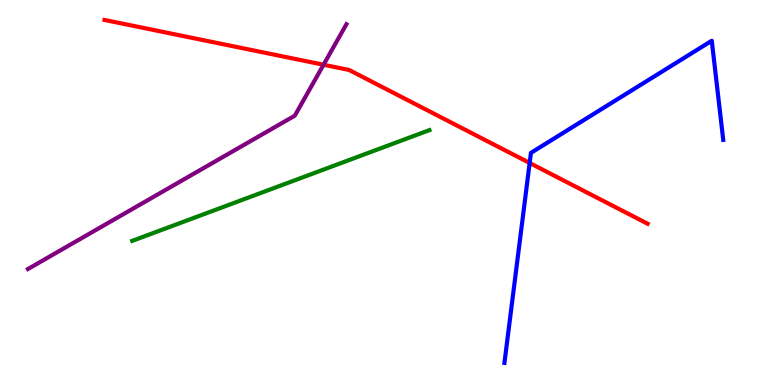[{'lines': ['blue', 'red'], 'intersections': [{'x': 6.83, 'y': 5.77}]}, {'lines': ['green', 'red'], 'intersections': []}, {'lines': ['purple', 'red'], 'intersections': [{'x': 4.17, 'y': 8.32}]}, {'lines': ['blue', 'green'], 'intersections': []}, {'lines': ['blue', 'purple'], 'intersections': []}, {'lines': ['green', 'purple'], 'intersections': []}]